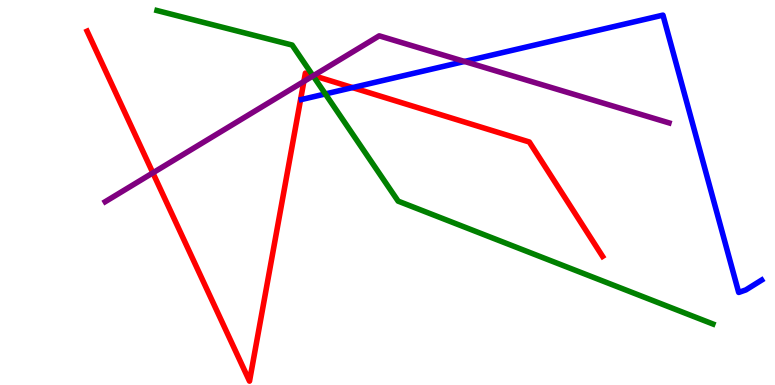[{'lines': ['blue', 'red'], 'intersections': [{'x': 4.55, 'y': 7.72}]}, {'lines': ['green', 'red'], 'intersections': [{'x': 4.04, 'y': 8.04}]}, {'lines': ['purple', 'red'], 'intersections': [{'x': 1.97, 'y': 5.51}, {'x': 3.92, 'y': 7.88}, {'x': 4.05, 'y': 8.04}]}, {'lines': ['blue', 'green'], 'intersections': [{'x': 4.2, 'y': 7.56}]}, {'lines': ['blue', 'purple'], 'intersections': [{'x': 5.99, 'y': 8.4}]}, {'lines': ['green', 'purple'], 'intersections': [{'x': 4.04, 'y': 8.03}]}]